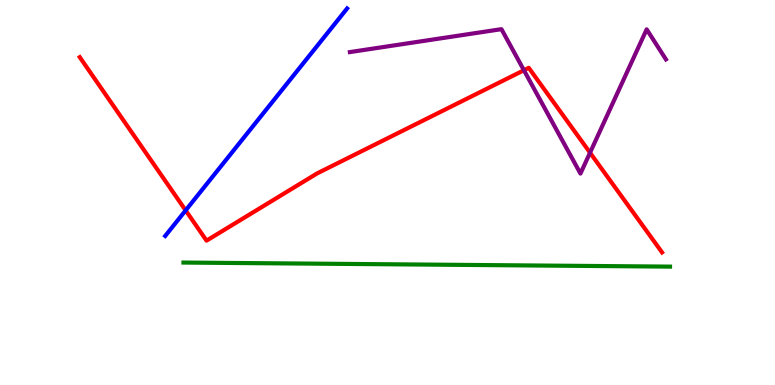[{'lines': ['blue', 'red'], 'intersections': [{'x': 2.4, 'y': 4.54}]}, {'lines': ['green', 'red'], 'intersections': []}, {'lines': ['purple', 'red'], 'intersections': [{'x': 6.76, 'y': 8.18}, {'x': 7.61, 'y': 6.03}]}, {'lines': ['blue', 'green'], 'intersections': []}, {'lines': ['blue', 'purple'], 'intersections': []}, {'lines': ['green', 'purple'], 'intersections': []}]